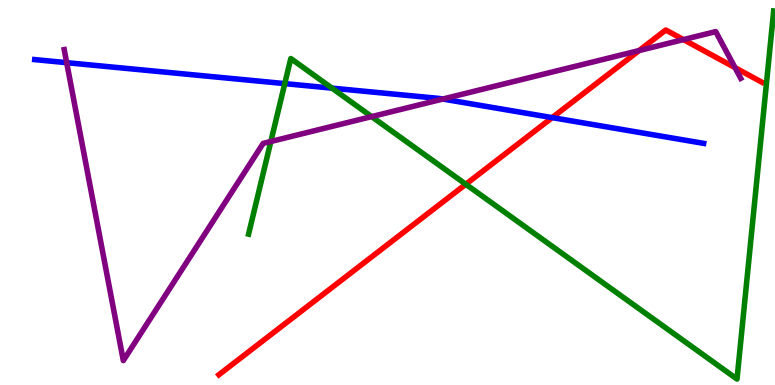[{'lines': ['blue', 'red'], 'intersections': [{'x': 7.12, 'y': 6.94}]}, {'lines': ['green', 'red'], 'intersections': [{'x': 6.01, 'y': 5.21}]}, {'lines': ['purple', 'red'], 'intersections': [{'x': 8.25, 'y': 8.69}, {'x': 8.82, 'y': 8.97}, {'x': 9.48, 'y': 8.24}]}, {'lines': ['blue', 'green'], 'intersections': [{'x': 3.67, 'y': 7.83}, {'x': 4.28, 'y': 7.71}]}, {'lines': ['blue', 'purple'], 'intersections': [{'x': 0.86, 'y': 8.37}, {'x': 5.71, 'y': 7.43}]}, {'lines': ['green', 'purple'], 'intersections': [{'x': 3.49, 'y': 6.32}, {'x': 4.8, 'y': 6.97}]}]